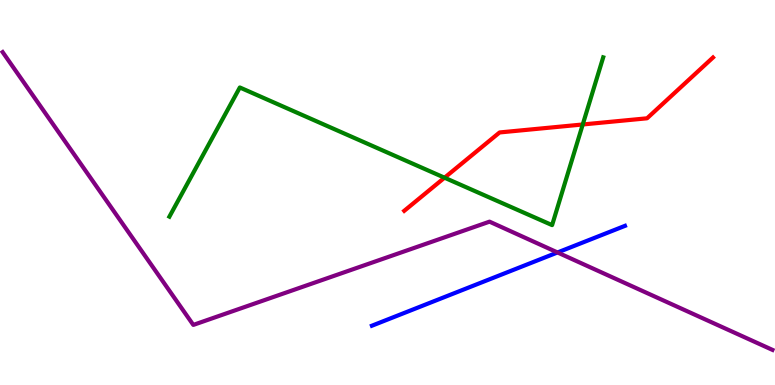[{'lines': ['blue', 'red'], 'intersections': []}, {'lines': ['green', 'red'], 'intersections': [{'x': 5.74, 'y': 5.38}, {'x': 7.52, 'y': 6.77}]}, {'lines': ['purple', 'red'], 'intersections': []}, {'lines': ['blue', 'green'], 'intersections': []}, {'lines': ['blue', 'purple'], 'intersections': [{'x': 7.19, 'y': 3.44}]}, {'lines': ['green', 'purple'], 'intersections': []}]